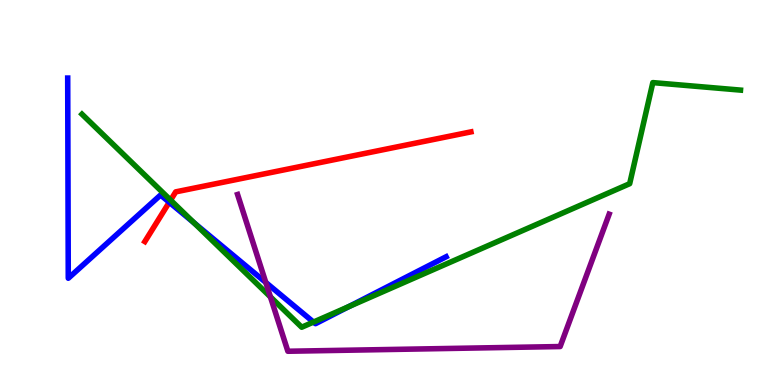[{'lines': ['blue', 'red'], 'intersections': [{'x': 2.18, 'y': 4.75}]}, {'lines': ['green', 'red'], 'intersections': [{'x': 2.2, 'y': 4.8}]}, {'lines': ['purple', 'red'], 'intersections': []}, {'lines': ['blue', 'green'], 'intersections': [{'x': 2.5, 'y': 4.21}, {'x': 4.05, 'y': 1.63}, {'x': 4.5, 'y': 2.04}]}, {'lines': ['blue', 'purple'], 'intersections': [{'x': 3.43, 'y': 2.66}]}, {'lines': ['green', 'purple'], 'intersections': [{'x': 3.49, 'y': 2.29}]}]